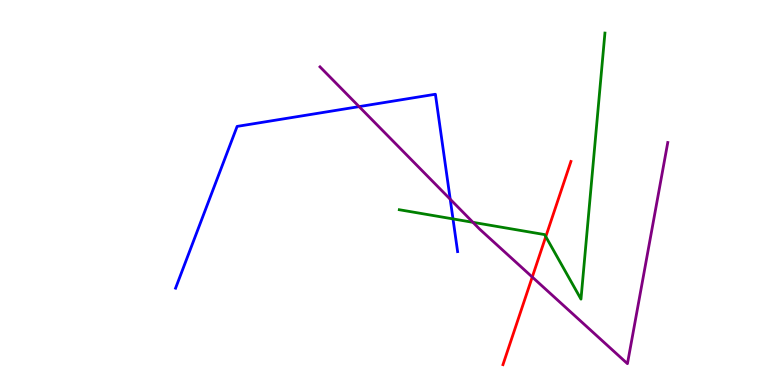[{'lines': ['blue', 'red'], 'intersections': []}, {'lines': ['green', 'red'], 'intersections': [{'x': 7.04, 'y': 3.85}]}, {'lines': ['purple', 'red'], 'intersections': [{'x': 6.87, 'y': 2.8}]}, {'lines': ['blue', 'green'], 'intersections': [{'x': 5.85, 'y': 4.31}]}, {'lines': ['blue', 'purple'], 'intersections': [{'x': 4.63, 'y': 7.23}, {'x': 5.81, 'y': 4.83}]}, {'lines': ['green', 'purple'], 'intersections': [{'x': 6.1, 'y': 4.23}]}]